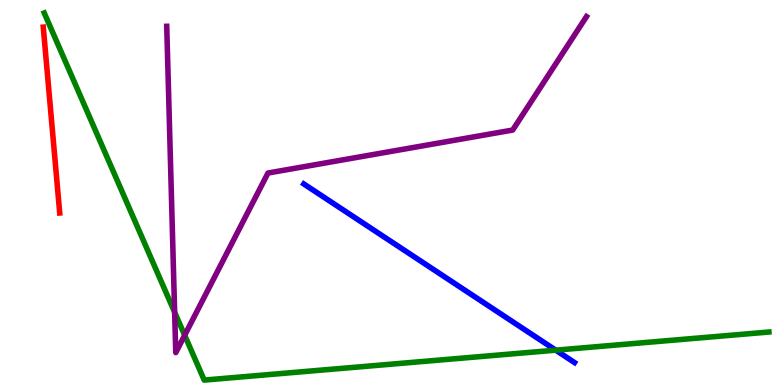[{'lines': ['blue', 'red'], 'intersections': []}, {'lines': ['green', 'red'], 'intersections': []}, {'lines': ['purple', 'red'], 'intersections': []}, {'lines': ['blue', 'green'], 'intersections': [{'x': 7.17, 'y': 0.905}]}, {'lines': ['blue', 'purple'], 'intersections': []}, {'lines': ['green', 'purple'], 'intersections': [{'x': 2.25, 'y': 1.89}, {'x': 2.38, 'y': 1.29}]}]